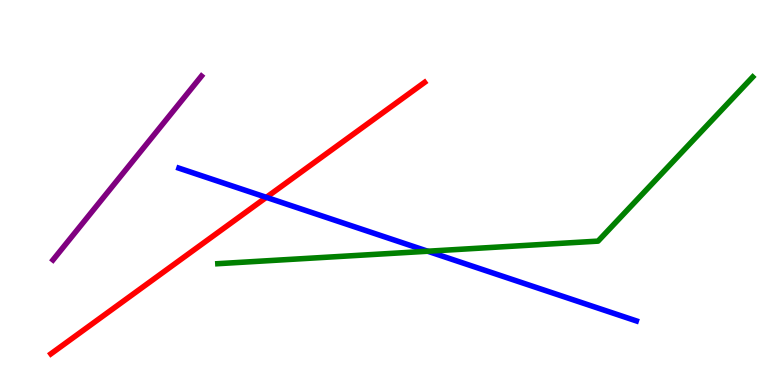[{'lines': ['blue', 'red'], 'intersections': [{'x': 3.44, 'y': 4.87}]}, {'lines': ['green', 'red'], 'intersections': []}, {'lines': ['purple', 'red'], 'intersections': []}, {'lines': ['blue', 'green'], 'intersections': [{'x': 5.52, 'y': 3.47}]}, {'lines': ['blue', 'purple'], 'intersections': []}, {'lines': ['green', 'purple'], 'intersections': []}]